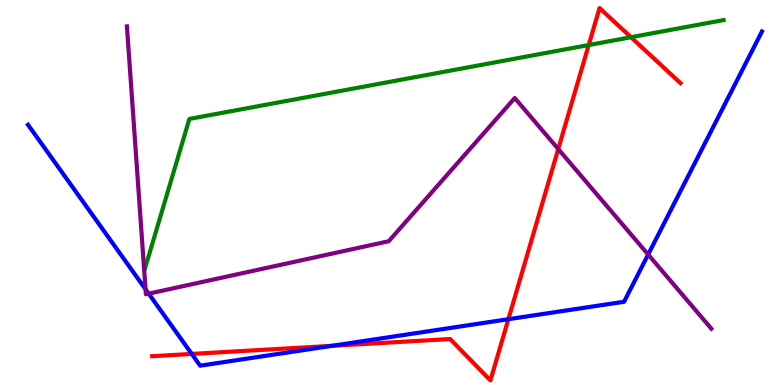[{'lines': ['blue', 'red'], 'intersections': [{'x': 2.47, 'y': 0.807}, {'x': 4.28, 'y': 1.02}, {'x': 6.56, 'y': 1.71}]}, {'lines': ['green', 'red'], 'intersections': [{'x': 7.6, 'y': 8.83}, {'x': 8.14, 'y': 9.03}]}, {'lines': ['purple', 'red'], 'intersections': [{'x': 7.2, 'y': 6.13}]}, {'lines': ['blue', 'green'], 'intersections': []}, {'lines': ['blue', 'purple'], 'intersections': [{'x': 1.88, 'y': 2.49}, {'x': 1.92, 'y': 2.37}, {'x': 8.36, 'y': 3.39}]}, {'lines': ['green', 'purple'], 'intersections': []}]